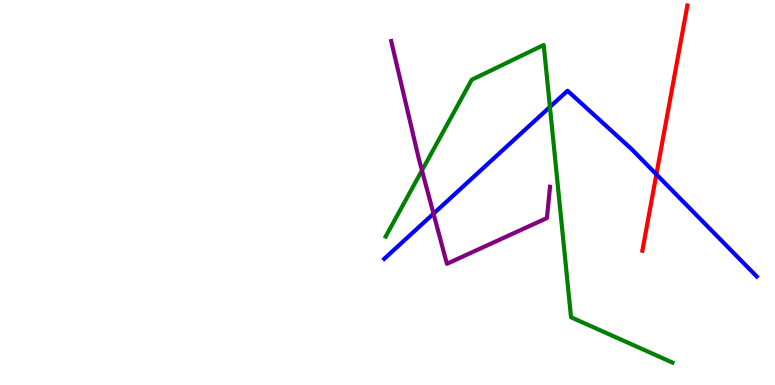[{'lines': ['blue', 'red'], 'intersections': [{'x': 8.47, 'y': 5.47}]}, {'lines': ['green', 'red'], 'intersections': []}, {'lines': ['purple', 'red'], 'intersections': []}, {'lines': ['blue', 'green'], 'intersections': [{'x': 7.1, 'y': 7.22}]}, {'lines': ['blue', 'purple'], 'intersections': [{'x': 5.59, 'y': 4.45}]}, {'lines': ['green', 'purple'], 'intersections': [{'x': 5.44, 'y': 5.57}]}]